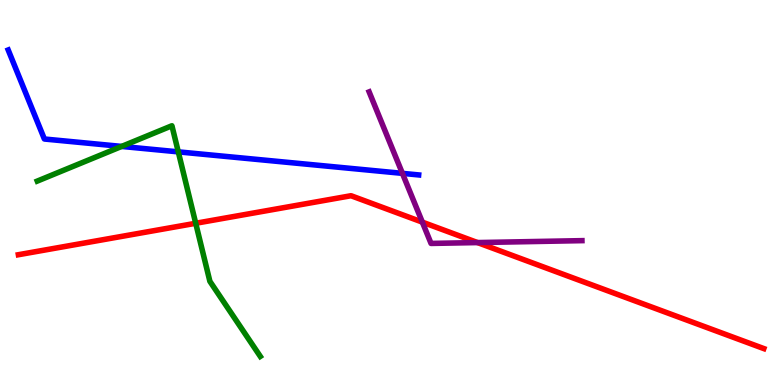[{'lines': ['blue', 'red'], 'intersections': []}, {'lines': ['green', 'red'], 'intersections': [{'x': 2.53, 'y': 4.2}]}, {'lines': ['purple', 'red'], 'intersections': [{'x': 5.45, 'y': 4.23}, {'x': 6.16, 'y': 3.7}]}, {'lines': ['blue', 'green'], 'intersections': [{'x': 1.57, 'y': 6.2}, {'x': 2.3, 'y': 6.06}]}, {'lines': ['blue', 'purple'], 'intersections': [{'x': 5.19, 'y': 5.5}]}, {'lines': ['green', 'purple'], 'intersections': []}]